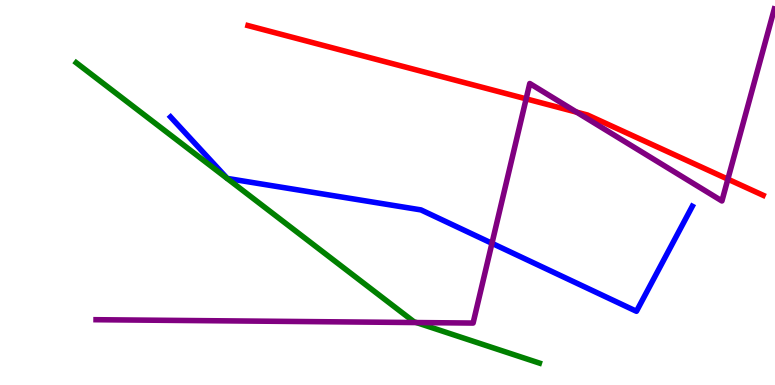[{'lines': ['blue', 'red'], 'intersections': []}, {'lines': ['green', 'red'], 'intersections': []}, {'lines': ['purple', 'red'], 'intersections': [{'x': 6.79, 'y': 7.43}, {'x': 7.44, 'y': 7.09}, {'x': 9.39, 'y': 5.35}]}, {'lines': ['blue', 'green'], 'intersections': []}, {'lines': ['blue', 'purple'], 'intersections': [{'x': 6.35, 'y': 3.68}]}, {'lines': ['green', 'purple'], 'intersections': [{'x': 5.37, 'y': 1.62}]}]